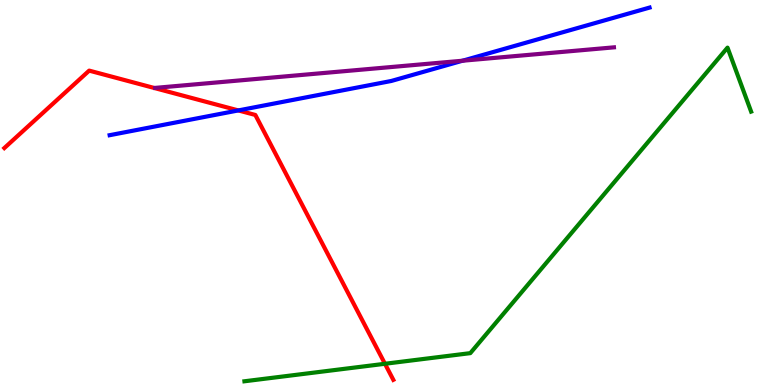[{'lines': ['blue', 'red'], 'intersections': [{'x': 3.08, 'y': 7.13}]}, {'lines': ['green', 'red'], 'intersections': [{'x': 4.97, 'y': 0.551}]}, {'lines': ['purple', 'red'], 'intersections': []}, {'lines': ['blue', 'green'], 'intersections': []}, {'lines': ['blue', 'purple'], 'intersections': [{'x': 5.97, 'y': 8.42}]}, {'lines': ['green', 'purple'], 'intersections': []}]